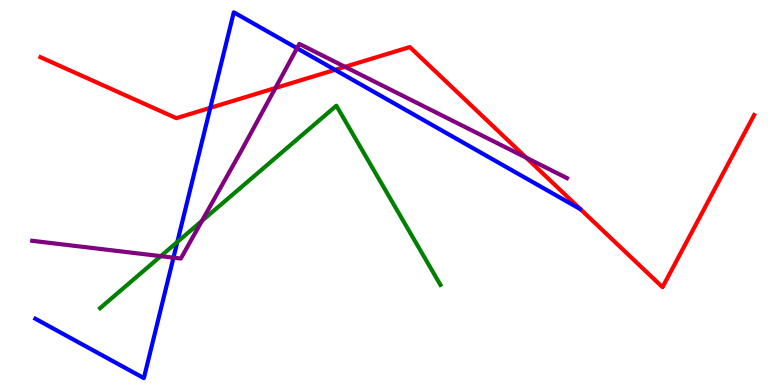[{'lines': ['blue', 'red'], 'intersections': [{'x': 2.71, 'y': 7.2}, {'x': 4.32, 'y': 8.19}]}, {'lines': ['green', 'red'], 'intersections': []}, {'lines': ['purple', 'red'], 'intersections': [{'x': 3.55, 'y': 7.71}, {'x': 4.45, 'y': 8.26}, {'x': 6.79, 'y': 5.9}]}, {'lines': ['blue', 'green'], 'intersections': [{'x': 2.29, 'y': 3.72}]}, {'lines': ['blue', 'purple'], 'intersections': [{'x': 2.24, 'y': 3.31}, {'x': 3.83, 'y': 8.75}]}, {'lines': ['green', 'purple'], 'intersections': [{'x': 2.07, 'y': 3.35}, {'x': 2.61, 'y': 4.26}]}]